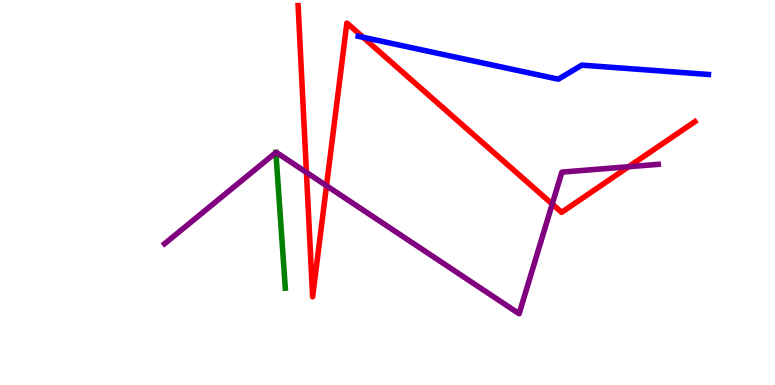[{'lines': ['blue', 'red'], 'intersections': [{'x': 4.68, 'y': 9.03}]}, {'lines': ['green', 'red'], 'intersections': []}, {'lines': ['purple', 'red'], 'intersections': [{'x': 3.95, 'y': 5.52}, {'x': 4.21, 'y': 5.18}, {'x': 7.13, 'y': 4.7}, {'x': 8.11, 'y': 5.67}]}, {'lines': ['blue', 'green'], 'intersections': []}, {'lines': ['blue', 'purple'], 'intersections': []}, {'lines': ['green', 'purple'], 'intersections': [{'x': 3.56, 'y': 6.04}]}]